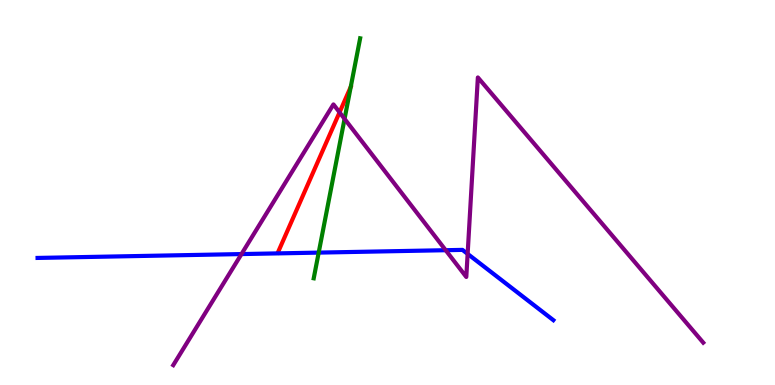[{'lines': ['blue', 'red'], 'intersections': []}, {'lines': ['green', 'red'], 'intersections': []}, {'lines': ['purple', 'red'], 'intersections': [{'x': 4.38, 'y': 7.08}]}, {'lines': ['blue', 'green'], 'intersections': [{'x': 4.11, 'y': 3.44}]}, {'lines': ['blue', 'purple'], 'intersections': [{'x': 3.12, 'y': 3.4}, {'x': 5.75, 'y': 3.5}, {'x': 6.03, 'y': 3.41}]}, {'lines': ['green', 'purple'], 'intersections': [{'x': 4.45, 'y': 6.91}]}]